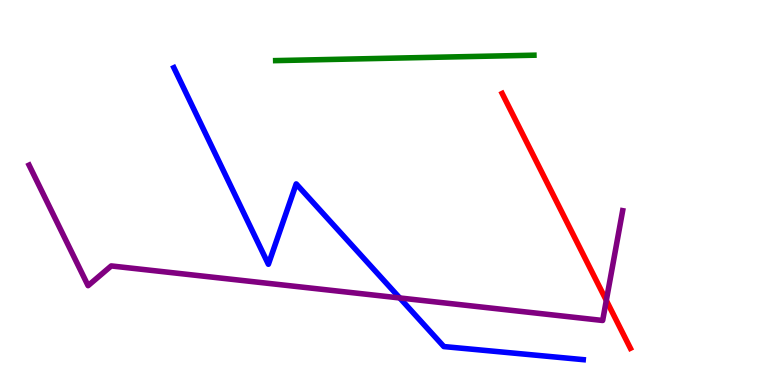[{'lines': ['blue', 'red'], 'intersections': []}, {'lines': ['green', 'red'], 'intersections': []}, {'lines': ['purple', 'red'], 'intersections': [{'x': 7.82, 'y': 2.2}]}, {'lines': ['blue', 'green'], 'intersections': []}, {'lines': ['blue', 'purple'], 'intersections': [{'x': 5.16, 'y': 2.26}]}, {'lines': ['green', 'purple'], 'intersections': []}]